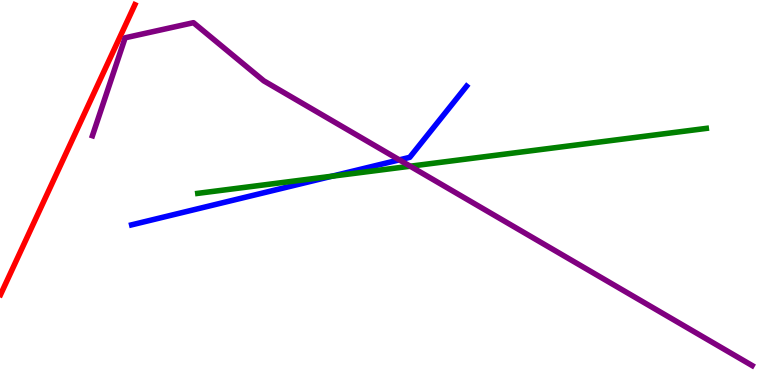[{'lines': ['blue', 'red'], 'intersections': []}, {'lines': ['green', 'red'], 'intersections': []}, {'lines': ['purple', 'red'], 'intersections': []}, {'lines': ['blue', 'green'], 'intersections': [{'x': 4.28, 'y': 5.42}]}, {'lines': ['blue', 'purple'], 'intersections': [{'x': 5.15, 'y': 5.85}]}, {'lines': ['green', 'purple'], 'intersections': [{'x': 5.29, 'y': 5.68}]}]